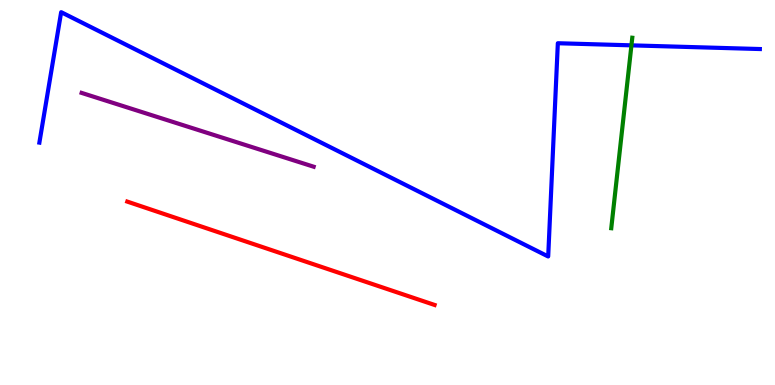[{'lines': ['blue', 'red'], 'intersections': []}, {'lines': ['green', 'red'], 'intersections': []}, {'lines': ['purple', 'red'], 'intersections': []}, {'lines': ['blue', 'green'], 'intersections': [{'x': 8.15, 'y': 8.82}]}, {'lines': ['blue', 'purple'], 'intersections': []}, {'lines': ['green', 'purple'], 'intersections': []}]